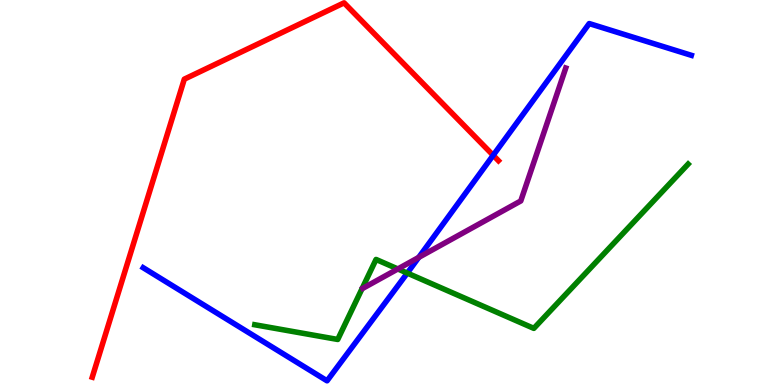[{'lines': ['blue', 'red'], 'intersections': [{'x': 6.36, 'y': 5.97}]}, {'lines': ['green', 'red'], 'intersections': []}, {'lines': ['purple', 'red'], 'intersections': []}, {'lines': ['blue', 'green'], 'intersections': [{'x': 5.26, 'y': 2.91}]}, {'lines': ['blue', 'purple'], 'intersections': [{'x': 5.4, 'y': 3.31}]}, {'lines': ['green', 'purple'], 'intersections': [{'x': 5.13, 'y': 3.01}]}]